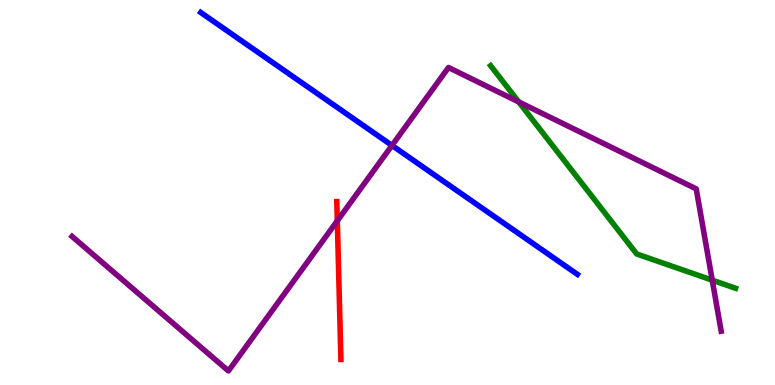[{'lines': ['blue', 'red'], 'intersections': []}, {'lines': ['green', 'red'], 'intersections': []}, {'lines': ['purple', 'red'], 'intersections': [{'x': 4.35, 'y': 4.26}]}, {'lines': ['blue', 'green'], 'intersections': []}, {'lines': ['blue', 'purple'], 'intersections': [{'x': 5.06, 'y': 6.22}]}, {'lines': ['green', 'purple'], 'intersections': [{'x': 6.69, 'y': 7.35}, {'x': 9.19, 'y': 2.72}]}]